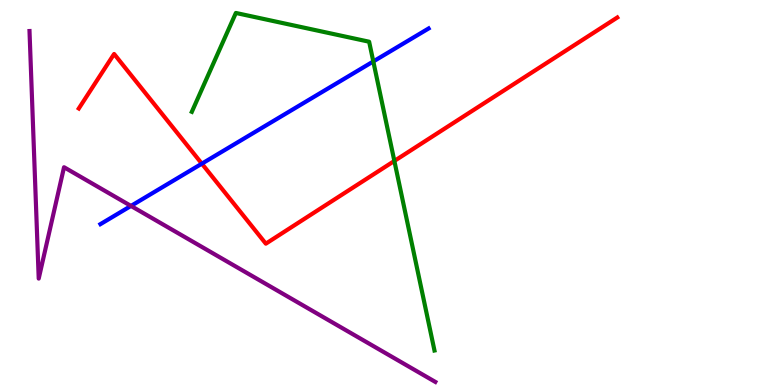[{'lines': ['blue', 'red'], 'intersections': [{'x': 2.6, 'y': 5.75}]}, {'lines': ['green', 'red'], 'intersections': [{'x': 5.09, 'y': 5.82}]}, {'lines': ['purple', 'red'], 'intersections': []}, {'lines': ['blue', 'green'], 'intersections': [{'x': 4.82, 'y': 8.4}]}, {'lines': ['blue', 'purple'], 'intersections': [{'x': 1.69, 'y': 4.65}]}, {'lines': ['green', 'purple'], 'intersections': []}]